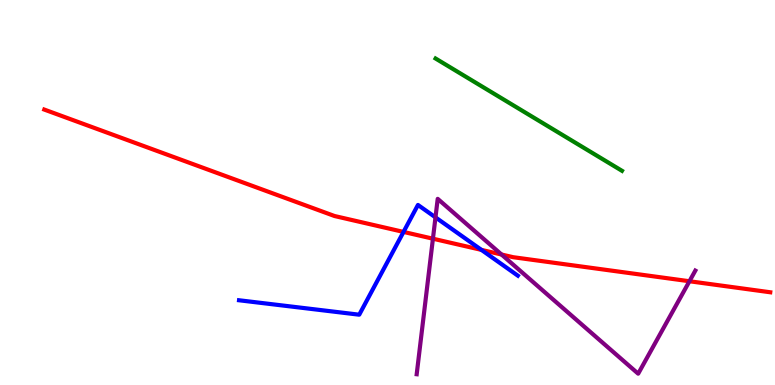[{'lines': ['blue', 'red'], 'intersections': [{'x': 5.21, 'y': 3.98}, {'x': 6.21, 'y': 3.51}]}, {'lines': ['green', 'red'], 'intersections': []}, {'lines': ['purple', 'red'], 'intersections': [{'x': 5.59, 'y': 3.8}, {'x': 6.47, 'y': 3.39}, {'x': 8.9, 'y': 2.69}]}, {'lines': ['blue', 'green'], 'intersections': []}, {'lines': ['blue', 'purple'], 'intersections': [{'x': 5.62, 'y': 4.35}]}, {'lines': ['green', 'purple'], 'intersections': []}]